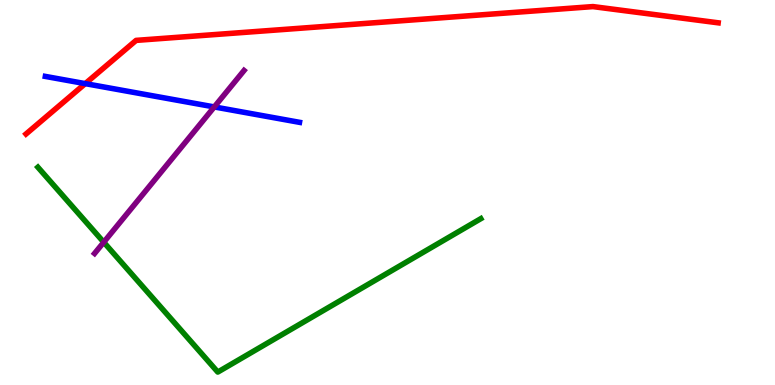[{'lines': ['blue', 'red'], 'intersections': [{'x': 1.1, 'y': 7.83}]}, {'lines': ['green', 'red'], 'intersections': []}, {'lines': ['purple', 'red'], 'intersections': []}, {'lines': ['blue', 'green'], 'intersections': []}, {'lines': ['blue', 'purple'], 'intersections': [{'x': 2.76, 'y': 7.22}]}, {'lines': ['green', 'purple'], 'intersections': [{'x': 1.34, 'y': 3.71}]}]